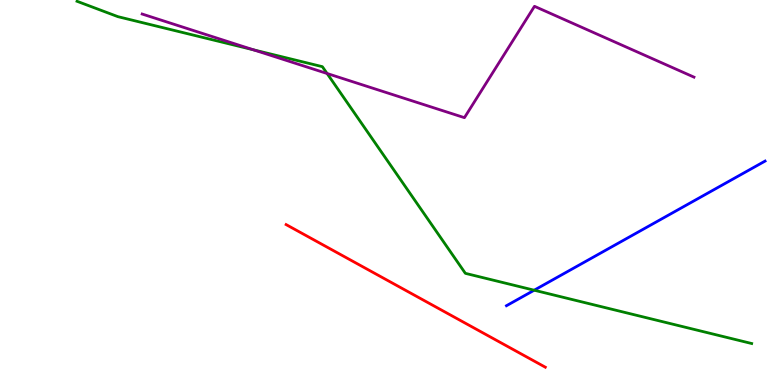[{'lines': ['blue', 'red'], 'intersections': []}, {'lines': ['green', 'red'], 'intersections': []}, {'lines': ['purple', 'red'], 'intersections': []}, {'lines': ['blue', 'green'], 'intersections': [{'x': 6.89, 'y': 2.46}]}, {'lines': ['blue', 'purple'], 'intersections': []}, {'lines': ['green', 'purple'], 'intersections': [{'x': 3.27, 'y': 8.71}, {'x': 4.22, 'y': 8.09}]}]